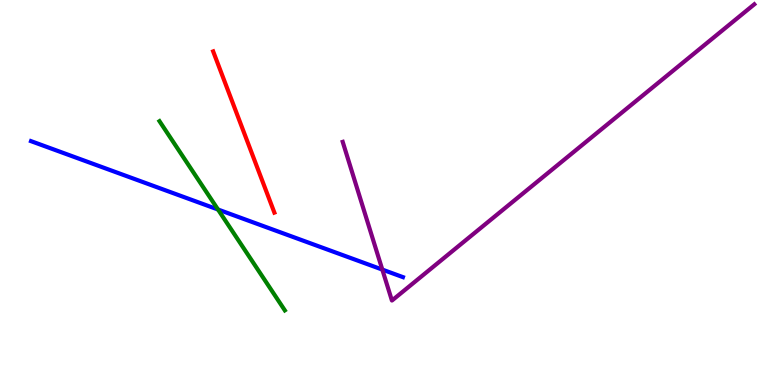[{'lines': ['blue', 'red'], 'intersections': []}, {'lines': ['green', 'red'], 'intersections': []}, {'lines': ['purple', 'red'], 'intersections': []}, {'lines': ['blue', 'green'], 'intersections': [{'x': 2.81, 'y': 4.56}]}, {'lines': ['blue', 'purple'], 'intersections': [{'x': 4.93, 'y': 3.0}]}, {'lines': ['green', 'purple'], 'intersections': []}]